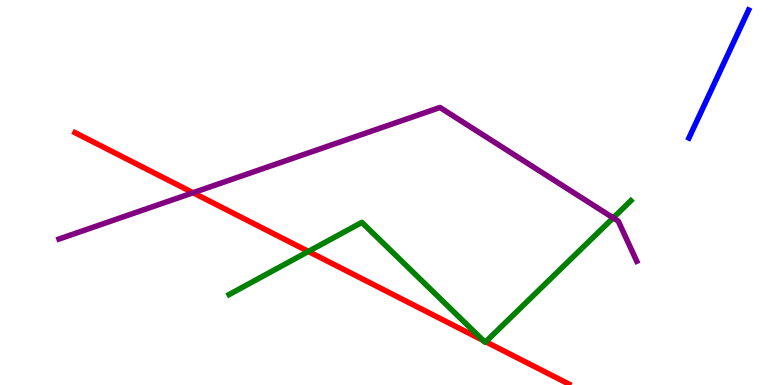[{'lines': ['blue', 'red'], 'intersections': []}, {'lines': ['green', 'red'], 'intersections': [{'x': 3.98, 'y': 3.47}, {'x': 6.23, 'y': 1.16}, {'x': 6.27, 'y': 1.12}]}, {'lines': ['purple', 'red'], 'intersections': [{'x': 2.49, 'y': 4.99}]}, {'lines': ['blue', 'green'], 'intersections': []}, {'lines': ['blue', 'purple'], 'intersections': []}, {'lines': ['green', 'purple'], 'intersections': [{'x': 7.91, 'y': 4.34}]}]